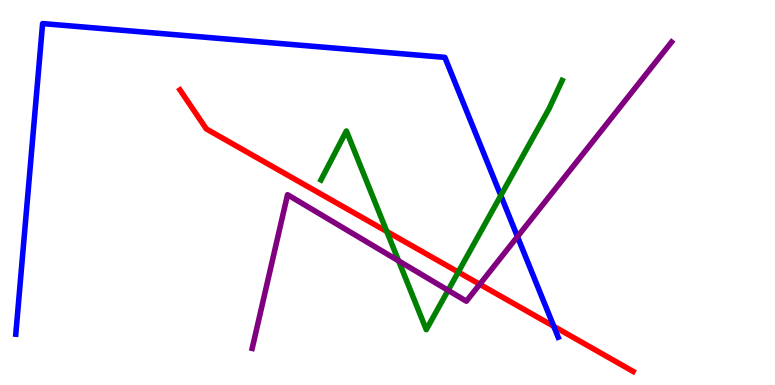[{'lines': ['blue', 'red'], 'intersections': [{'x': 7.15, 'y': 1.52}]}, {'lines': ['green', 'red'], 'intersections': [{'x': 4.99, 'y': 3.99}, {'x': 5.91, 'y': 2.93}]}, {'lines': ['purple', 'red'], 'intersections': [{'x': 6.19, 'y': 2.62}]}, {'lines': ['blue', 'green'], 'intersections': [{'x': 6.46, 'y': 4.92}]}, {'lines': ['blue', 'purple'], 'intersections': [{'x': 6.68, 'y': 3.85}]}, {'lines': ['green', 'purple'], 'intersections': [{'x': 5.14, 'y': 3.22}, {'x': 5.78, 'y': 2.46}]}]